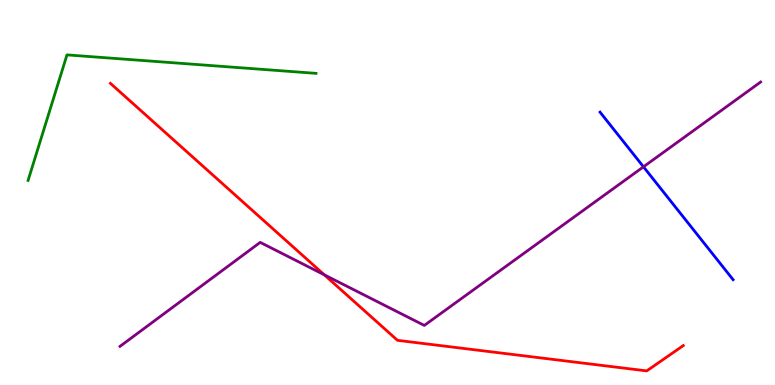[{'lines': ['blue', 'red'], 'intersections': []}, {'lines': ['green', 'red'], 'intersections': []}, {'lines': ['purple', 'red'], 'intersections': [{'x': 4.18, 'y': 2.86}]}, {'lines': ['blue', 'green'], 'intersections': []}, {'lines': ['blue', 'purple'], 'intersections': [{'x': 8.3, 'y': 5.67}]}, {'lines': ['green', 'purple'], 'intersections': []}]